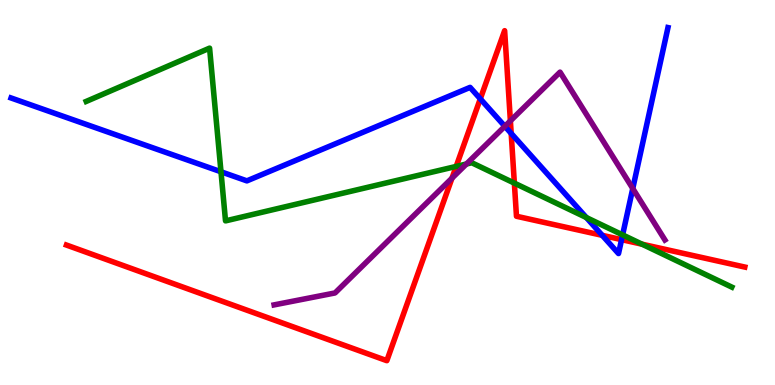[{'lines': ['blue', 'red'], 'intersections': [{'x': 6.2, 'y': 7.43}, {'x': 6.6, 'y': 6.54}, {'x': 7.77, 'y': 3.89}, {'x': 8.02, 'y': 3.78}]}, {'lines': ['green', 'red'], 'intersections': [{'x': 5.89, 'y': 5.68}, {'x': 6.64, 'y': 5.24}, {'x': 8.29, 'y': 3.66}]}, {'lines': ['purple', 'red'], 'intersections': [{'x': 5.83, 'y': 5.37}, {'x': 6.59, 'y': 6.86}]}, {'lines': ['blue', 'green'], 'intersections': [{'x': 2.85, 'y': 5.54}, {'x': 7.57, 'y': 4.35}, {'x': 8.03, 'y': 3.9}]}, {'lines': ['blue', 'purple'], 'intersections': [{'x': 6.51, 'y': 6.72}, {'x': 8.16, 'y': 5.1}]}, {'lines': ['green', 'purple'], 'intersections': [{'x': 6.02, 'y': 5.74}]}]